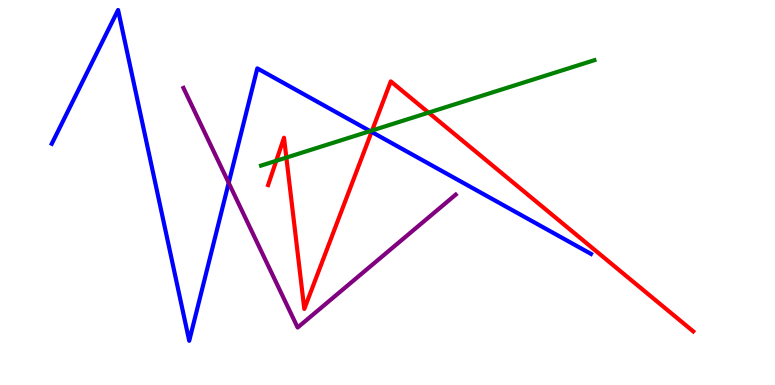[{'lines': ['blue', 'red'], 'intersections': [{'x': 4.79, 'y': 6.57}]}, {'lines': ['green', 'red'], 'intersections': [{'x': 3.56, 'y': 5.82}, {'x': 3.7, 'y': 5.91}, {'x': 4.8, 'y': 6.61}, {'x': 5.53, 'y': 7.07}]}, {'lines': ['purple', 'red'], 'intersections': []}, {'lines': ['blue', 'green'], 'intersections': [{'x': 4.78, 'y': 6.59}]}, {'lines': ['blue', 'purple'], 'intersections': [{'x': 2.95, 'y': 5.25}]}, {'lines': ['green', 'purple'], 'intersections': []}]